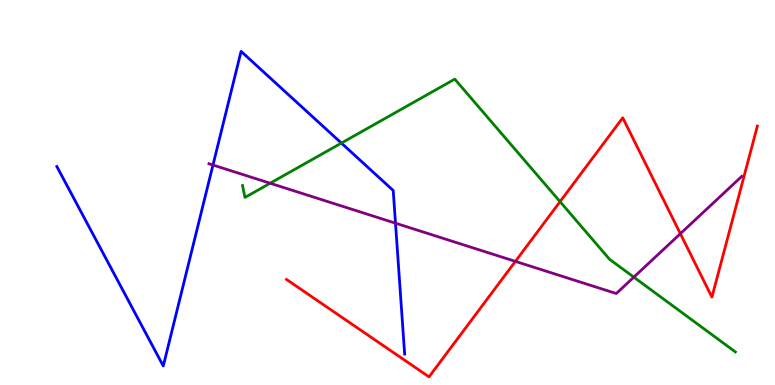[{'lines': ['blue', 'red'], 'intersections': []}, {'lines': ['green', 'red'], 'intersections': [{'x': 7.23, 'y': 4.76}]}, {'lines': ['purple', 'red'], 'intersections': [{'x': 6.65, 'y': 3.21}, {'x': 8.78, 'y': 3.93}]}, {'lines': ['blue', 'green'], 'intersections': [{'x': 4.4, 'y': 6.28}]}, {'lines': ['blue', 'purple'], 'intersections': [{'x': 2.75, 'y': 5.71}, {'x': 5.1, 'y': 4.2}]}, {'lines': ['green', 'purple'], 'intersections': [{'x': 3.49, 'y': 5.24}, {'x': 8.18, 'y': 2.8}]}]